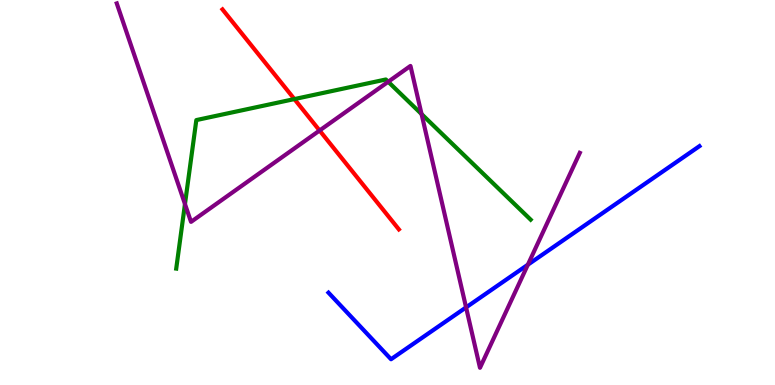[{'lines': ['blue', 'red'], 'intersections': []}, {'lines': ['green', 'red'], 'intersections': [{'x': 3.8, 'y': 7.43}]}, {'lines': ['purple', 'red'], 'intersections': [{'x': 4.12, 'y': 6.61}]}, {'lines': ['blue', 'green'], 'intersections': []}, {'lines': ['blue', 'purple'], 'intersections': [{'x': 6.01, 'y': 2.02}, {'x': 6.81, 'y': 3.12}]}, {'lines': ['green', 'purple'], 'intersections': [{'x': 2.39, 'y': 4.7}, {'x': 5.01, 'y': 7.88}, {'x': 5.44, 'y': 7.04}]}]